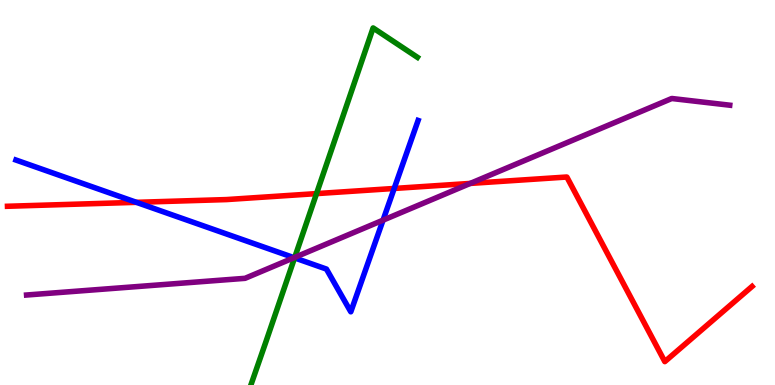[{'lines': ['blue', 'red'], 'intersections': [{'x': 1.76, 'y': 4.74}, {'x': 5.09, 'y': 5.1}]}, {'lines': ['green', 'red'], 'intersections': [{'x': 4.08, 'y': 4.97}]}, {'lines': ['purple', 'red'], 'intersections': [{'x': 6.07, 'y': 5.24}]}, {'lines': ['blue', 'green'], 'intersections': [{'x': 3.8, 'y': 3.3}]}, {'lines': ['blue', 'purple'], 'intersections': [{'x': 3.79, 'y': 3.31}, {'x': 4.94, 'y': 4.28}]}, {'lines': ['green', 'purple'], 'intersections': [{'x': 3.8, 'y': 3.31}]}]